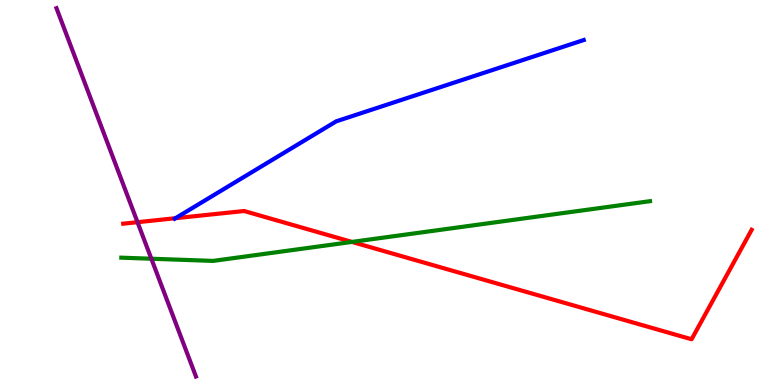[{'lines': ['blue', 'red'], 'intersections': [{'x': 2.26, 'y': 4.33}]}, {'lines': ['green', 'red'], 'intersections': [{'x': 4.54, 'y': 3.72}]}, {'lines': ['purple', 'red'], 'intersections': [{'x': 1.77, 'y': 4.23}]}, {'lines': ['blue', 'green'], 'intersections': []}, {'lines': ['blue', 'purple'], 'intersections': []}, {'lines': ['green', 'purple'], 'intersections': [{'x': 1.95, 'y': 3.28}]}]